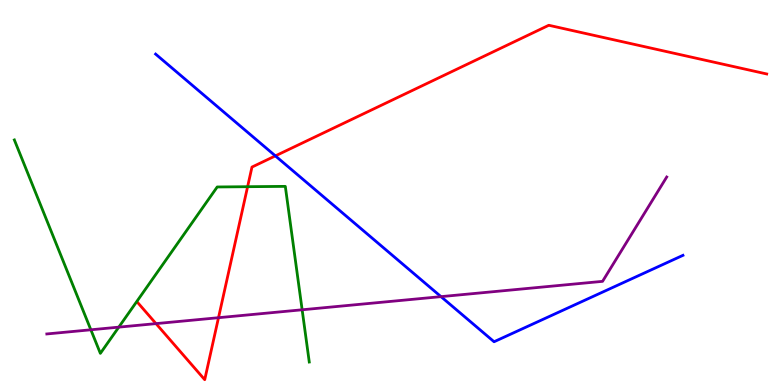[{'lines': ['blue', 'red'], 'intersections': [{'x': 3.55, 'y': 5.95}]}, {'lines': ['green', 'red'], 'intersections': [{'x': 3.19, 'y': 5.15}]}, {'lines': ['purple', 'red'], 'intersections': [{'x': 2.01, 'y': 1.59}, {'x': 2.82, 'y': 1.75}]}, {'lines': ['blue', 'green'], 'intersections': []}, {'lines': ['blue', 'purple'], 'intersections': [{'x': 5.69, 'y': 2.3}]}, {'lines': ['green', 'purple'], 'intersections': [{'x': 1.17, 'y': 1.43}, {'x': 1.53, 'y': 1.5}, {'x': 3.9, 'y': 1.95}]}]